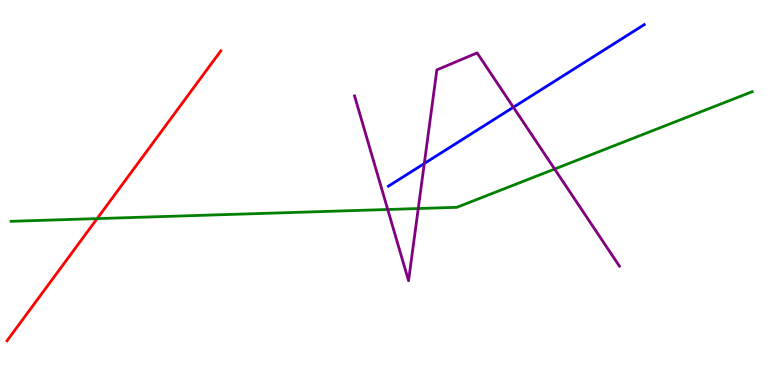[{'lines': ['blue', 'red'], 'intersections': []}, {'lines': ['green', 'red'], 'intersections': [{'x': 1.25, 'y': 4.32}]}, {'lines': ['purple', 'red'], 'intersections': []}, {'lines': ['blue', 'green'], 'intersections': []}, {'lines': ['blue', 'purple'], 'intersections': [{'x': 5.47, 'y': 5.75}, {'x': 6.62, 'y': 7.21}]}, {'lines': ['green', 'purple'], 'intersections': [{'x': 5.0, 'y': 4.56}, {'x': 5.4, 'y': 4.58}, {'x': 7.16, 'y': 5.61}]}]